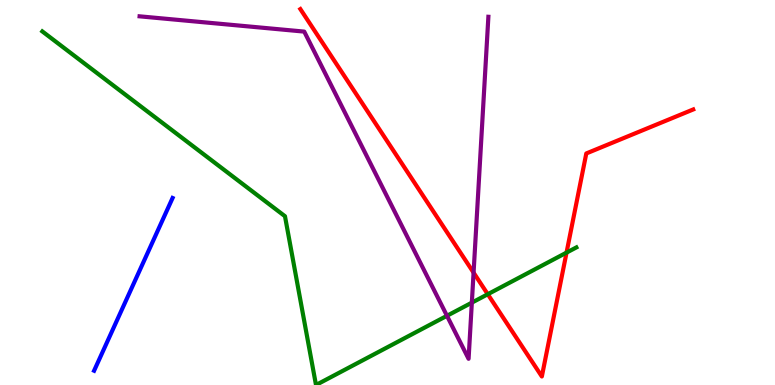[{'lines': ['blue', 'red'], 'intersections': []}, {'lines': ['green', 'red'], 'intersections': [{'x': 6.29, 'y': 2.36}, {'x': 7.31, 'y': 3.44}]}, {'lines': ['purple', 'red'], 'intersections': [{'x': 6.11, 'y': 2.92}]}, {'lines': ['blue', 'green'], 'intersections': []}, {'lines': ['blue', 'purple'], 'intersections': []}, {'lines': ['green', 'purple'], 'intersections': [{'x': 5.77, 'y': 1.8}, {'x': 6.09, 'y': 2.14}]}]